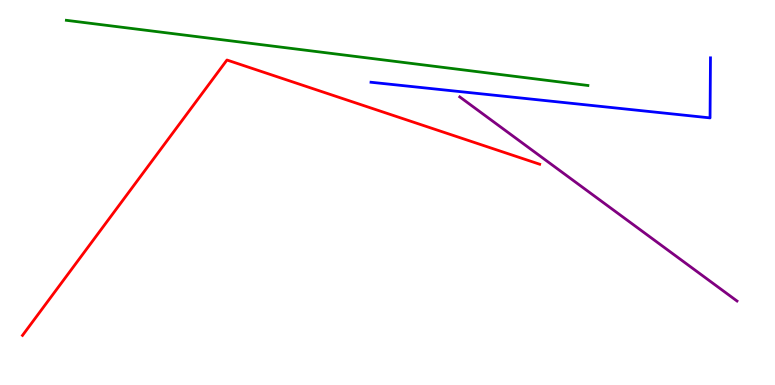[{'lines': ['blue', 'red'], 'intersections': []}, {'lines': ['green', 'red'], 'intersections': []}, {'lines': ['purple', 'red'], 'intersections': []}, {'lines': ['blue', 'green'], 'intersections': []}, {'lines': ['blue', 'purple'], 'intersections': []}, {'lines': ['green', 'purple'], 'intersections': []}]